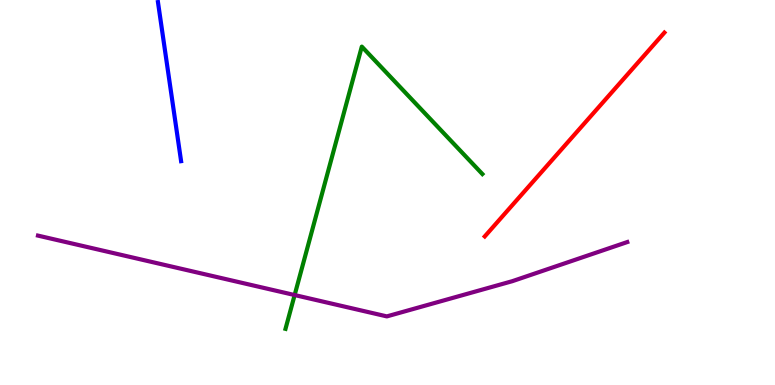[{'lines': ['blue', 'red'], 'intersections': []}, {'lines': ['green', 'red'], 'intersections': []}, {'lines': ['purple', 'red'], 'intersections': []}, {'lines': ['blue', 'green'], 'intersections': []}, {'lines': ['blue', 'purple'], 'intersections': []}, {'lines': ['green', 'purple'], 'intersections': [{'x': 3.8, 'y': 2.34}]}]